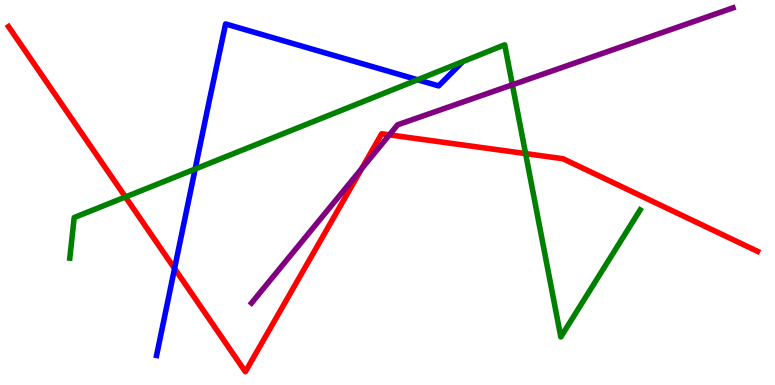[{'lines': ['blue', 'red'], 'intersections': [{'x': 2.25, 'y': 3.03}]}, {'lines': ['green', 'red'], 'intersections': [{'x': 1.62, 'y': 4.88}, {'x': 6.78, 'y': 6.01}]}, {'lines': ['purple', 'red'], 'intersections': [{'x': 4.67, 'y': 5.62}, {'x': 5.02, 'y': 6.5}]}, {'lines': ['blue', 'green'], 'intersections': [{'x': 2.52, 'y': 5.61}, {'x': 5.39, 'y': 7.93}]}, {'lines': ['blue', 'purple'], 'intersections': []}, {'lines': ['green', 'purple'], 'intersections': [{'x': 6.61, 'y': 7.8}]}]